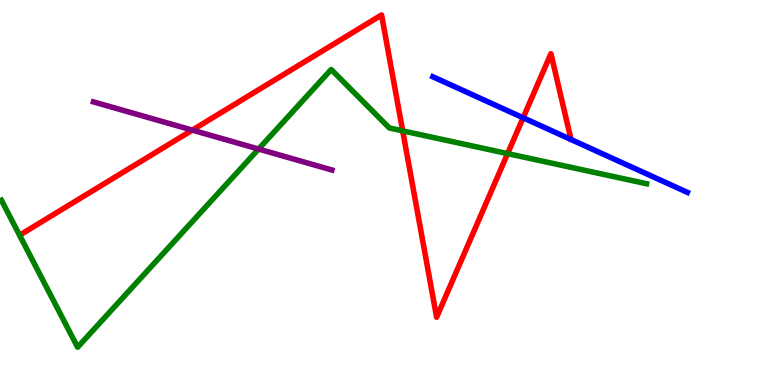[{'lines': ['blue', 'red'], 'intersections': [{'x': 6.75, 'y': 6.94}]}, {'lines': ['green', 'red'], 'intersections': [{'x': 5.2, 'y': 6.6}, {'x': 6.55, 'y': 6.01}]}, {'lines': ['purple', 'red'], 'intersections': [{'x': 2.48, 'y': 6.62}]}, {'lines': ['blue', 'green'], 'intersections': []}, {'lines': ['blue', 'purple'], 'intersections': []}, {'lines': ['green', 'purple'], 'intersections': [{'x': 3.34, 'y': 6.13}]}]